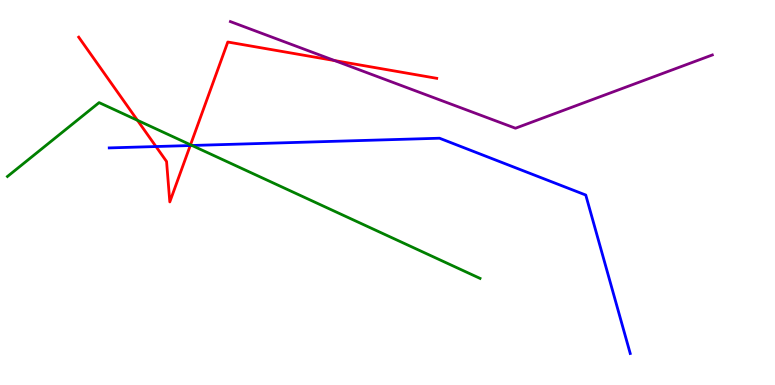[{'lines': ['blue', 'red'], 'intersections': [{'x': 2.01, 'y': 6.19}, {'x': 2.45, 'y': 6.22}]}, {'lines': ['green', 'red'], 'intersections': [{'x': 1.77, 'y': 6.88}, {'x': 2.46, 'y': 6.24}]}, {'lines': ['purple', 'red'], 'intersections': [{'x': 4.32, 'y': 8.43}]}, {'lines': ['blue', 'green'], 'intersections': [{'x': 2.48, 'y': 6.22}]}, {'lines': ['blue', 'purple'], 'intersections': []}, {'lines': ['green', 'purple'], 'intersections': []}]